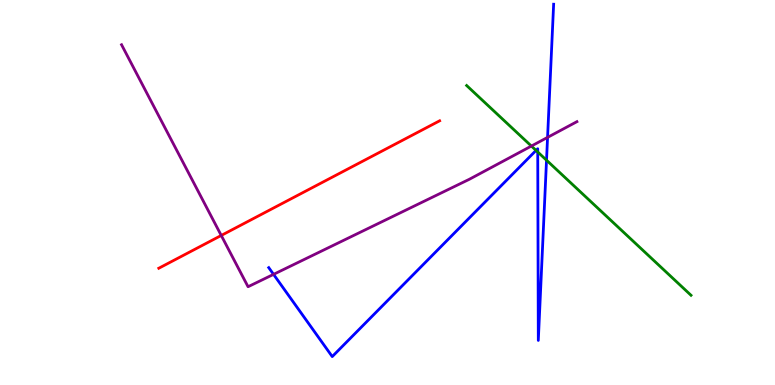[{'lines': ['blue', 'red'], 'intersections': []}, {'lines': ['green', 'red'], 'intersections': []}, {'lines': ['purple', 'red'], 'intersections': [{'x': 2.85, 'y': 3.88}]}, {'lines': ['blue', 'green'], 'intersections': [{'x': 6.92, 'y': 6.09}, {'x': 6.94, 'y': 6.05}, {'x': 7.05, 'y': 5.84}]}, {'lines': ['blue', 'purple'], 'intersections': [{'x': 3.53, 'y': 2.87}, {'x': 7.07, 'y': 6.43}]}, {'lines': ['green', 'purple'], 'intersections': [{'x': 6.86, 'y': 6.21}]}]